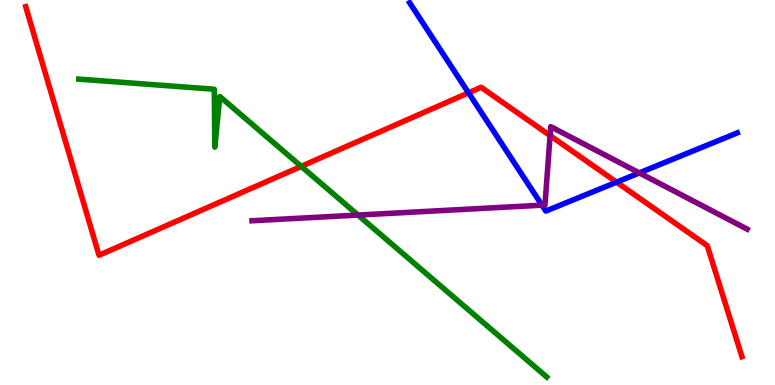[{'lines': ['blue', 'red'], 'intersections': [{'x': 6.05, 'y': 7.59}, {'x': 7.96, 'y': 5.27}]}, {'lines': ['green', 'red'], 'intersections': [{'x': 3.89, 'y': 5.68}]}, {'lines': ['purple', 'red'], 'intersections': [{'x': 7.1, 'y': 6.48}]}, {'lines': ['blue', 'green'], 'intersections': []}, {'lines': ['blue', 'purple'], 'intersections': [{'x': 6.99, 'y': 4.67}, {'x': 8.25, 'y': 5.51}]}, {'lines': ['green', 'purple'], 'intersections': [{'x': 4.62, 'y': 4.41}]}]